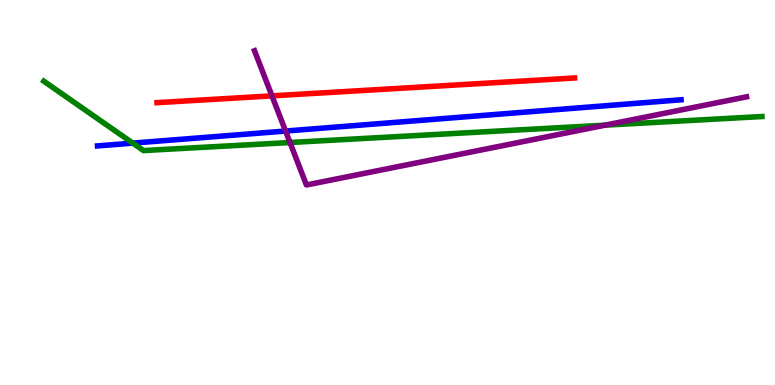[{'lines': ['blue', 'red'], 'intersections': []}, {'lines': ['green', 'red'], 'intersections': []}, {'lines': ['purple', 'red'], 'intersections': [{'x': 3.51, 'y': 7.51}]}, {'lines': ['blue', 'green'], 'intersections': [{'x': 1.71, 'y': 6.28}]}, {'lines': ['blue', 'purple'], 'intersections': [{'x': 3.68, 'y': 6.6}]}, {'lines': ['green', 'purple'], 'intersections': [{'x': 3.74, 'y': 6.3}, {'x': 7.81, 'y': 6.75}]}]